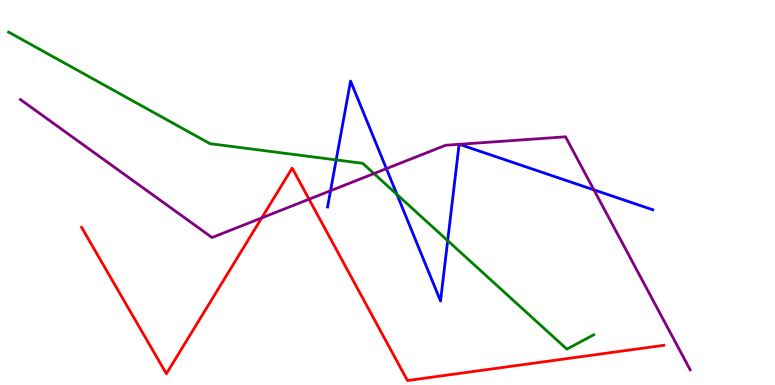[{'lines': ['blue', 'red'], 'intersections': []}, {'lines': ['green', 'red'], 'intersections': []}, {'lines': ['purple', 'red'], 'intersections': [{'x': 3.38, 'y': 4.34}, {'x': 3.99, 'y': 4.83}]}, {'lines': ['blue', 'green'], 'intersections': [{'x': 4.34, 'y': 5.85}, {'x': 5.12, 'y': 4.95}, {'x': 5.78, 'y': 3.75}]}, {'lines': ['blue', 'purple'], 'intersections': [{'x': 4.27, 'y': 5.05}, {'x': 4.99, 'y': 5.62}, {'x': 5.92, 'y': 6.25}, {'x': 5.93, 'y': 6.25}, {'x': 7.66, 'y': 5.07}]}, {'lines': ['green', 'purple'], 'intersections': [{'x': 4.83, 'y': 5.49}]}]